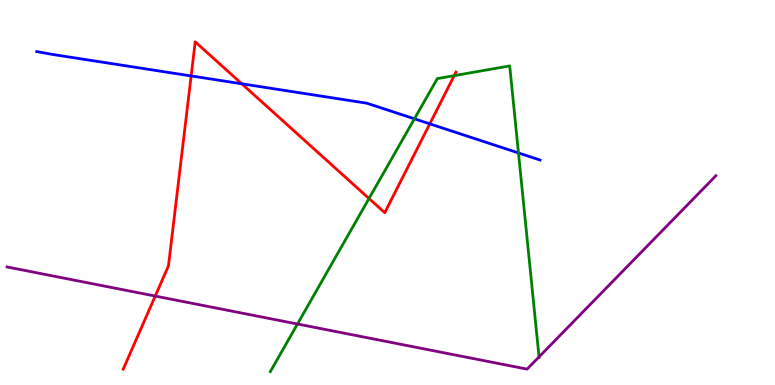[{'lines': ['blue', 'red'], 'intersections': [{'x': 2.47, 'y': 8.03}, {'x': 3.12, 'y': 7.82}, {'x': 5.55, 'y': 6.78}]}, {'lines': ['green', 'red'], 'intersections': [{'x': 4.76, 'y': 4.84}, {'x': 5.86, 'y': 8.04}]}, {'lines': ['purple', 'red'], 'intersections': [{'x': 2.0, 'y': 2.31}]}, {'lines': ['blue', 'green'], 'intersections': [{'x': 5.35, 'y': 6.91}, {'x': 6.69, 'y': 6.03}]}, {'lines': ['blue', 'purple'], 'intersections': []}, {'lines': ['green', 'purple'], 'intersections': [{'x': 3.84, 'y': 1.58}, {'x': 6.96, 'y': 0.73}]}]